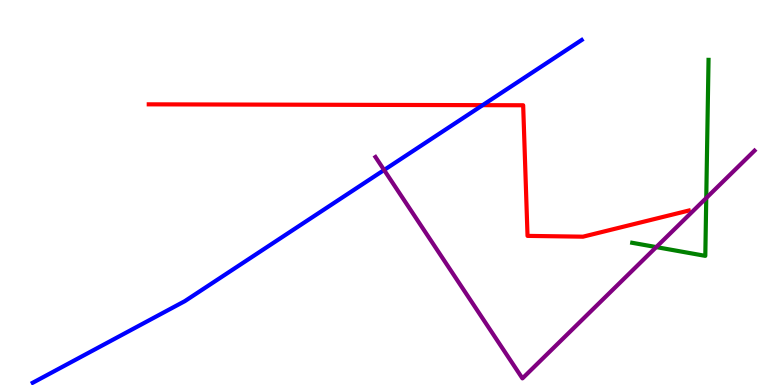[{'lines': ['blue', 'red'], 'intersections': [{'x': 6.23, 'y': 7.27}]}, {'lines': ['green', 'red'], 'intersections': []}, {'lines': ['purple', 'red'], 'intersections': []}, {'lines': ['blue', 'green'], 'intersections': []}, {'lines': ['blue', 'purple'], 'intersections': [{'x': 4.96, 'y': 5.58}]}, {'lines': ['green', 'purple'], 'intersections': [{'x': 8.47, 'y': 3.58}, {'x': 9.11, 'y': 4.86}]}]